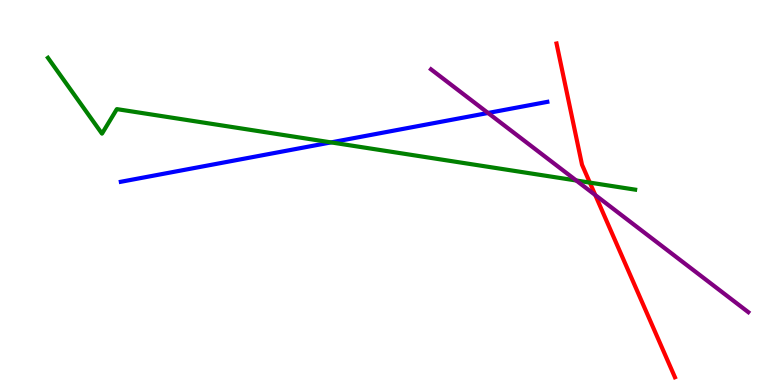[{'lines': ['blue', 'red'], 'intersections': []}, {'lines': ['green', 'red'], 'intersections': [{'x': 7.61, 'y': 5.26}]}, {'lines': ['purple', 'red'], 'intersections': [{'x': 7.68, 'y': 4.93}]}, {'lines': ['blue', 'green'], 'intersections': [{'x': 4.27, 'y': 6.3}]}, {'lines': ['blue', 'purple'], 'intersections': [{'x': 6.3, 'y': 7.07}]}, {'lines': ['green', 'purple'], 'intersections': [{'x': 7.44, 'y': 5.31}]}]